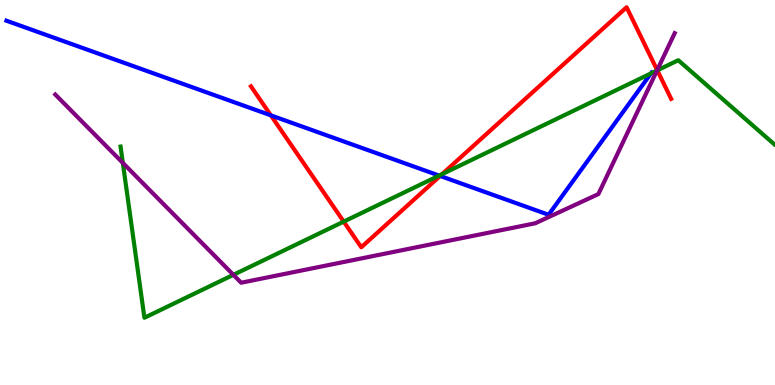[{'lines': ['blue', 'red'], 'intersections': [{'x': 3.49, 'y': 7.0}, {'x': 5.68, 'y': 5.43}]}, {'lines': ['green', 'red'], 'intersections': [{'x': 4.43, 'y': 4.24}, {'x': 5.7, 'y': 5.48}, {'x': 8.48, 'y': 8.17}]}, {'lines': ['purple', 'red'], 'intersections': [{'x': 8.48, 'y': 8.18}]}, {'lines': ['blue', 'green'], 'intersections': [{'x': 5.67, 'y': 5.44}, {'x': 8.4, 'y': 8.09}]}, {'lines': ['blue', 'purple'], 'intersections': []}, {'lines': ['green', 'purple'], 'intersections': [{'x': 1.58, 'y': 5.77}, {'x': 3.01, 'y': 2.86}, {'x': 8.48, 'y': 8.17}]}]